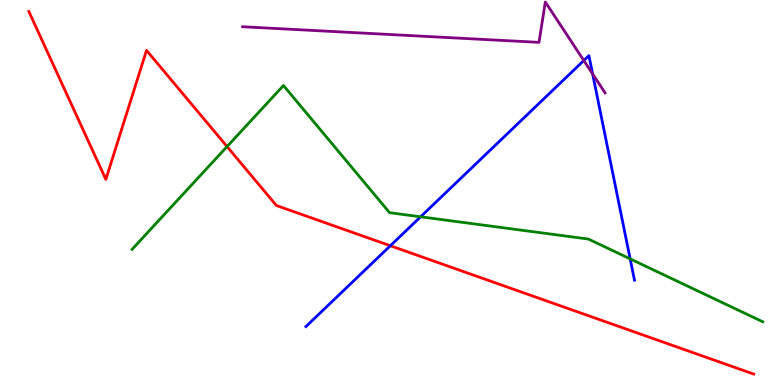[{'lines': ['blue', 'red'], 'intersections': [{'x': 5.04, 'y': 3.62}]}, {'lines': ['green', 'red'], 'intersections': [{'x': 2.93, 'y': 6.19}]}, {'lines': ['purple', 'red'], 'intersections': []}, {'lines': ['blue', 'green'], 'intersections': [{'x': 5.43, 'y': 4.37}, {'x': 8.13, 'y': 3.28}]}, {'lines': ['blue', 'purple'], 'intersections': [{'x': 7.53, 'y': 8.43}, {'x': 7.65, 'y': 8.08}]}, {'lines': ['green', 'purple'], 'intersections': []}]